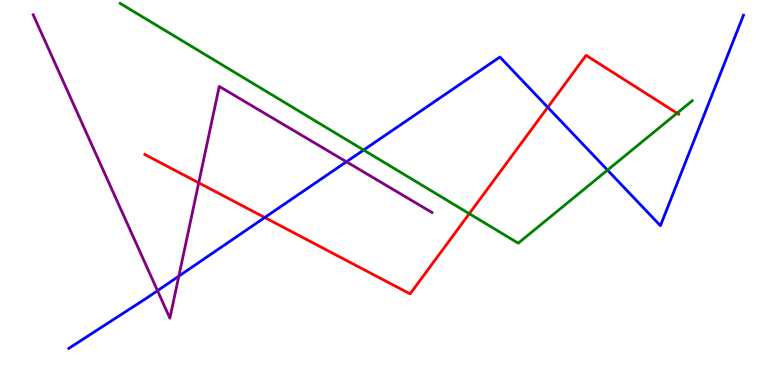[{'lines': ['blue', 'red'], 'intersections': [{'x': 3.42, 'y': 4.35}, {'x': 7.07, 'y': 7.21}]}, {'lines': ['green', 'red'], 'intersections': [{'x': 6.06, 'y': 4.45}, {'x': 8.74, 'y': 7.06}]}, {'lines': ['purple', 'red'], 'intersections': [{'x': 2.56, 'y': 5.25}]}, {'lines': ['blue', 'green'], 'intersections': [{'x': 4.69, 'y': 6.1}, {'x': 7.84, 'y': 5.58}]}, {'lines': ['blue', 'purple'], 'intersections': [{'x': 2.03, 'y': 2.45}, {'x': 2.31, 'y': 2.83}, {'x': 4.47, 'y': 5.8}]}, {'lines': ['green', 'purple'], 'intersections': []}]